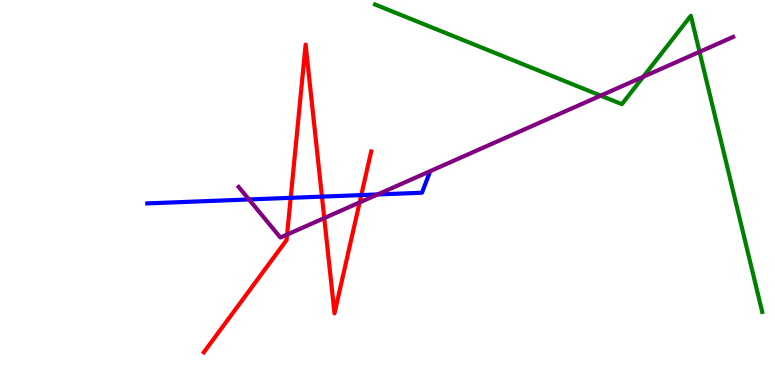[{'lines': ['blue', 'red'], 'intersections': [{'x': 3.75, 'y': 4.86}, {'x': 4.15, 'y': 4.89}, {'x': 4.66, 'y': 4.93}]}, {'lines': ['green', 'red'], 'intersections': []}, {'lines': ['purple', 'red'], 'intersections': [{'x': 3.7, 'y': 3.91}, {'x': 4.18, 'y': 4.34}, {'x': 4.64, 'y': 4.74}]}, {'lines': ['blue', 'green'], 'intersections': []}, {'lines': ['blue', 'purple'], 'intersections': [{'x': 3.21, 'y': 4.82}, {'x': 4.87, 'y': 4.95}]}, {'lines': ['green', 'purple'], 'intersections': [{'x': 7.75, 'y': 7.52}, {'x': 8.3, 'y': 8.01}, {'x': 9.03, 'y': 8.65}]}]